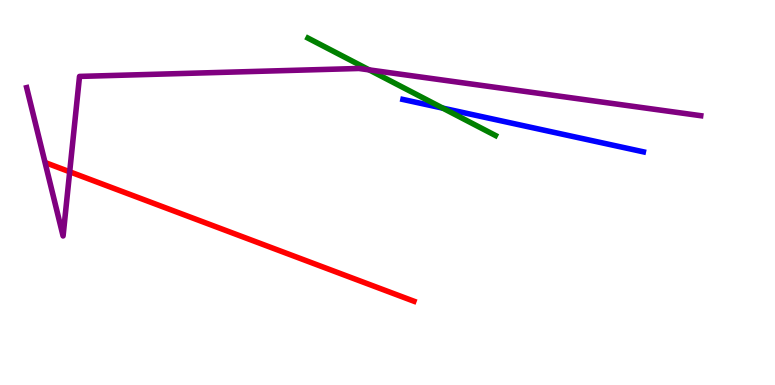[{'lines': ['blue', 'red'], 'intersections': []}, {'lines': ['green', 'red'], 'intersections': []}, {'lines': ['purple', 'red'], 'intersections': [{'x': 0.899, 'y': 5.54}]}, {'lines': ['blue', 'green'], 'intersections': [{'x': 5.71, 'y': 7.19}]}, {'lines': ['blue', 'purple'], 'intersections': []}, {'lines': ['green', 'purple'], 'intersections': [{'x': 4.76, 'y': 8.18}]}]